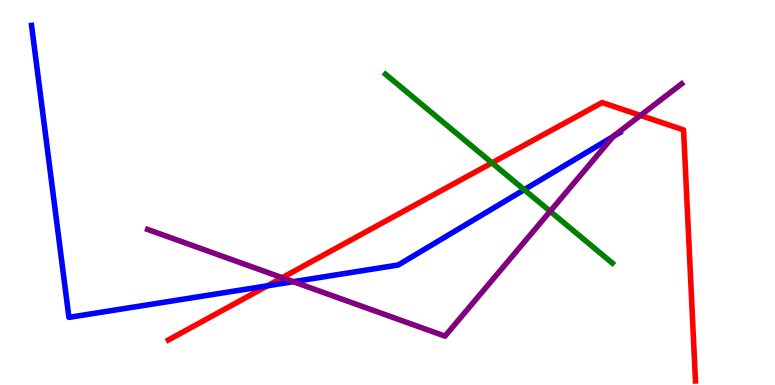[{'lines': ['blue', 'red'], 'intersections': [{'x': 3.45, 'y': 2.58}]}, {'lines': ['green', 'red'], 'intersections': [{'x': 6.35, 'y': 5.77}]}, {'lines': ['purple', 'red'], 'intersections': [{'x': 3.64, 'y': 2.79}, {'x': 8.26, 'y': 7.0}]}, {'lines': ['blue', 'green'], 'intersections': [{'x': 6.76, 'y': 5.07}]}, {'lines': ['blue', 'purple'], 'intersections': [{'x': 3.78, 'y': 2.68}, {'x': 7.91, 'y': 6.45}]}, {'lines': ['green', 'purple'], 'intersections': [{'x': 7.1, 'y': 4.51}]}]